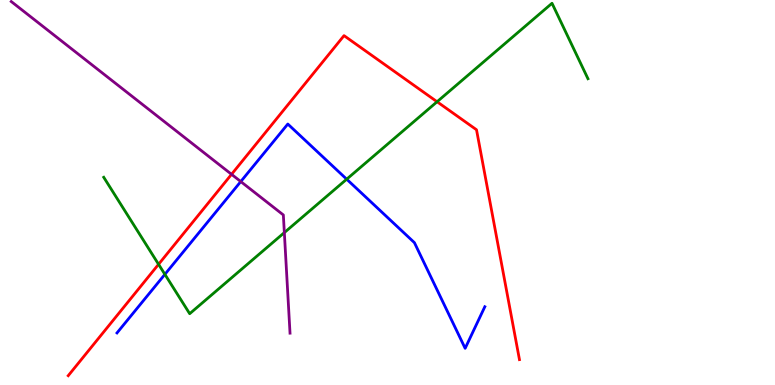[{'lines': ['blue', 'red'], 'intersections': []}, {'lines': ['green', 'red'], 'intersections': [{'x': 2.05, 'y': 3.13}, {'x': 5.64, 'y': 7.36}]}, {'lines': ['purple', 'red'], 'intersections': [{'x': 2.99, 'y': 5.47}]}, {'lines': ['blue', 'green'], 'intersections': [{'x': 2.13, 'y': 2.87}, {'x': 4.47, 'y': 5.35}]}, {'lines': ['blue', 'purple'], 'intersections': [{'x': 3.11, 'y': 5.28}]}, {'lines': ['green', 'purple'], 'intersections': [{'x': 3.67, 'y': 3.96}]}]